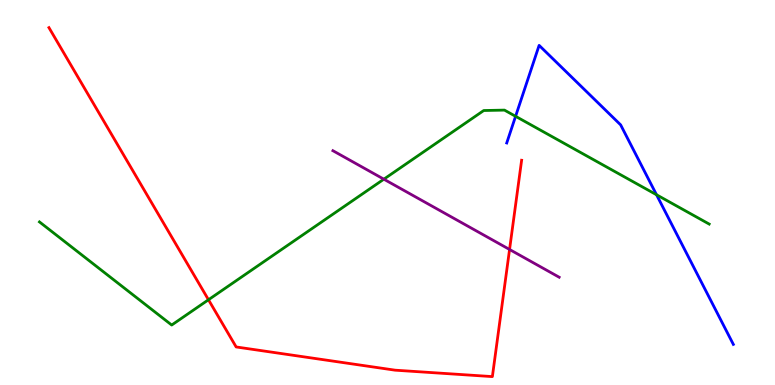[{'lines': ['blue', 'red'], 'intersections': []}, {'lines': ['green', 'red'], 'intersections': [{'x': 2.69, 'y': 2.21}]}, {'lines': ['purple', 'red'], 'intersections': [{'x': 6.57, 'y': 3.52}]}, {'lines': ['blue', 'green'], 'intersections': [{'x': 6.65, 'y': 6.98}, {'x': 8.47, 'y': 4.94}]}, {'lines': ['blue', 'purple'], 'intersections': []}, {'lines': ['green', 'purple'], 'intersections': [{'x': 4.95, 'y': 5.35}]}]